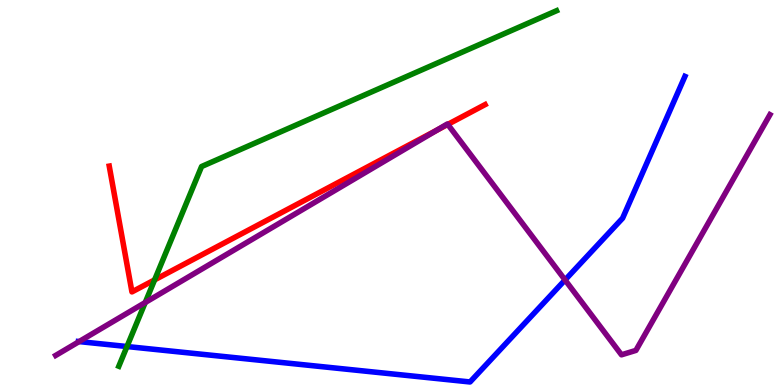[{'lines': ['blue', 'red'], 'intersections': []}, {'lines': ['green', 'red'], 'intersections': [{'x': 1.99, 'y': 2.73}]}, {'lines': ['purple', 'red'], 'intersections': [{'x': 5.64, 'y': 6.62}, {'x': 5.78, 'y': 6.77}]}, {'lines': ['blue', 'green'], 'intersections': [{'x': 1.64, 'y': 0.999}]}, {'lines': ['blue', 'purple'], 'intersections': [{'x': 1.02, 'y': 1.13}, {'x': 7.29, 'y': 2.73}]}, {'lines': ['green', 'purple'], 'intersections': [{'x': 1.87, 'y': 2.14}]}]